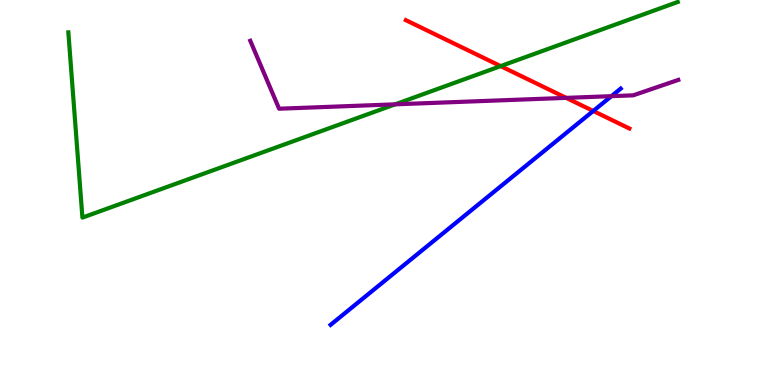[{'lines': ['blue', 'red'], 'intersections': [{'x': 7.65, 'y': 7.12}]}, {'lines': ['green', 'red'], 'intersections': [{'x': 6.46, 'y': 8.28}]}, {'lines': ['purple', 'red'], 'intersections': [{'x': 7.31, 'y': 7.46}]}, {'lines': ['blue', 'green'], 'intersections': []}, {'lines': ['blue', 'purple'], 'intersections': [{'x': 7.89, 'y': 7.5}]}, {'lines': ['green', 'purple'], 'intersections': [{'x': 5.1, 'y': 7.29}]}]